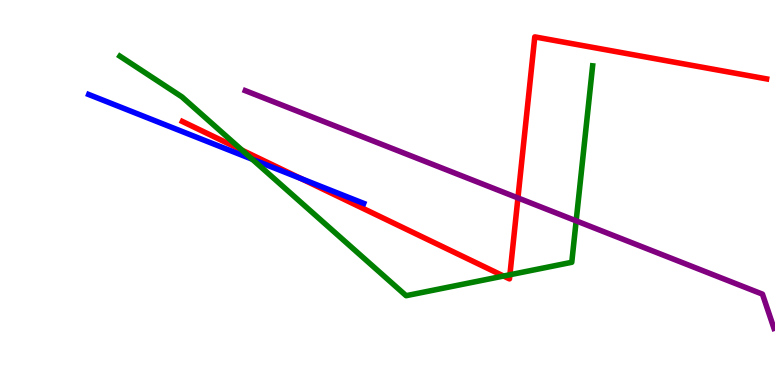[{'lines': ['blue', 'red'], 'intersections': [{'x': 3.88, 'y': 5.36}]}, {'lines': ['green', 'red'], 'intersections': [{'x': 3.12, 'y': 6.1}, {'x': 6.5, 'y': 2.83}, {'x': 6.58, 'y': 2.86}]}, {'lines': ['purple', 'red'], 'intersections': [{'x': 6.68, 'y': 4.86}]}, {'lines': ['blue', 'green'], 'intersections': [{'x': 3.26, 'y': 5.86}]}, {'lines': ['blue', 'purple'], 'intersections': []}, {'lines': ['green', 'purple'], 'intersections': [{'x': 7.43, 'y': 4.26}]}]